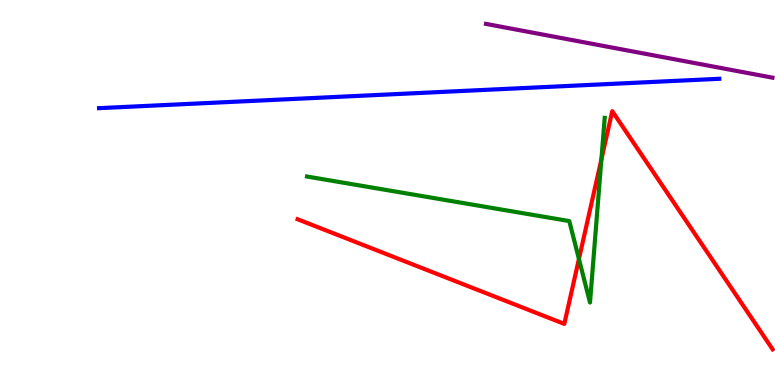[{'lines': ['blue', 'red'], 'intersections': []}, {'lines': ['green', 'red'], 'intersections': [{'x': 7.47, 'y': 3.27}, {'x': 7.76, 'y': 5.86}]}, {'lines': ['purple', 'red'], 'intersections': []}, {'lines': ['blue', 'green'], 'intersections': []}, {'lines': ['blue', 'purple'], 'intersections': []}, {'lines': ['green', 'purple'], 'intersections': []}]